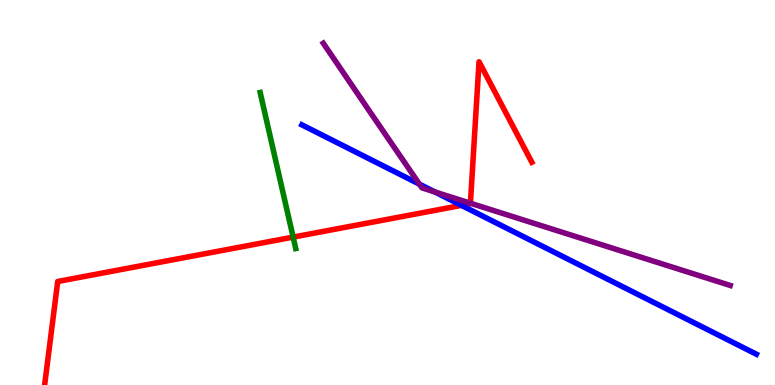[{'lines': ['blue', 'red'], 'intersections': [{'x': 5.95, 'y': 4.67}]}, {'lines': ['green', 'red'], 'intersections': [{'x': 3.78, 'y': 3.84}]}, {'lines': ['purple', 'red'], 'intersections': [{'x': 6.07, 'y': 4.72}]}, {'lines': ['blue', 'green'], 'intersections': []}, {'lines': ['blue', 'purple'], 'intersections': [{'x': 5.41, 'y': 5.22}, {'x': 5.61, 'y': 5.01}]}, {'lines': ['green', 'purple'], 'intersections': []}]